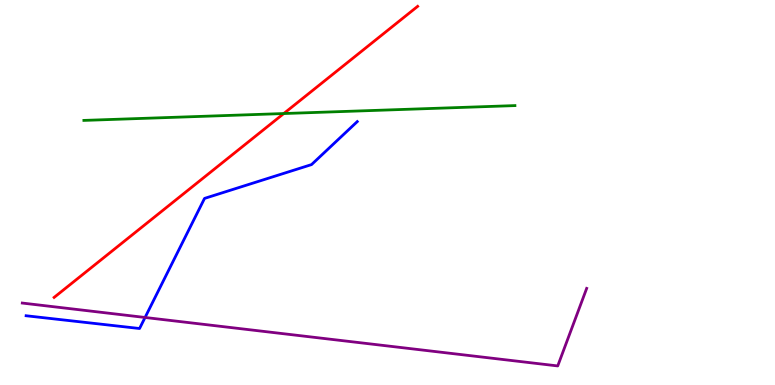[{'lines': ['blue', 'red'], 'intersections': []}, {'lines': ['green', 'red'], 'intersections': [{'x': 3.66, 'y': 7.05}]}, {'lines': ['purple', 'red'], 'intersections': []}, {'lines': ['blue', 'green'], 'intersections': []}, {'lines': ['blue', 'purple'], 'intersections': [{'x': 1.87, 'y': 1.75}]}, {'lines': ['green', 'purple'], 'intersections': []}]